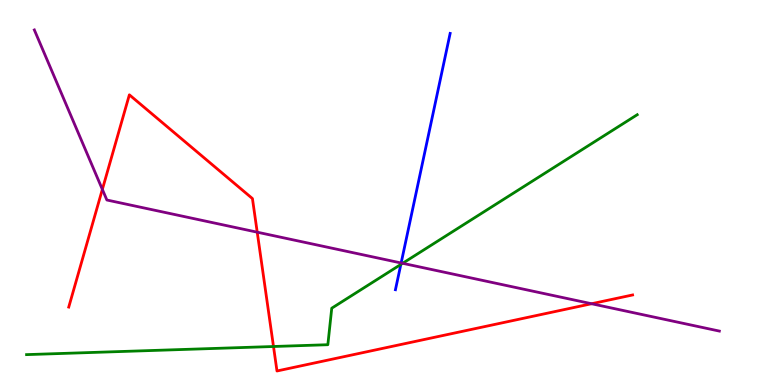[{'lines': ['blue', 'red'], 'intersections': []}, {'lines': ['green', 'red'], 'intersections': [{'x': 3.53, 'y': 1.0}]}, {'lines': ['purple', 'red'], 'intersections': [{'x': 1.32, 'y': 5.08}, {'x': 3.32, 'y': 3.97}, {'x': 7.63, 'y': 2.11}]}, {'lines': ['blue', 'green'], 'intersections': [{'x': 5.17, 'y': 3.13}]}, {'lines': ['blue', 'purple'], 'intersections': [{'x': 5.18, 'y': 3.17}]}, {'lines': ['green', 'purple'], 'intersections': [{'x': 5.2, 'y': 3.16}]}]